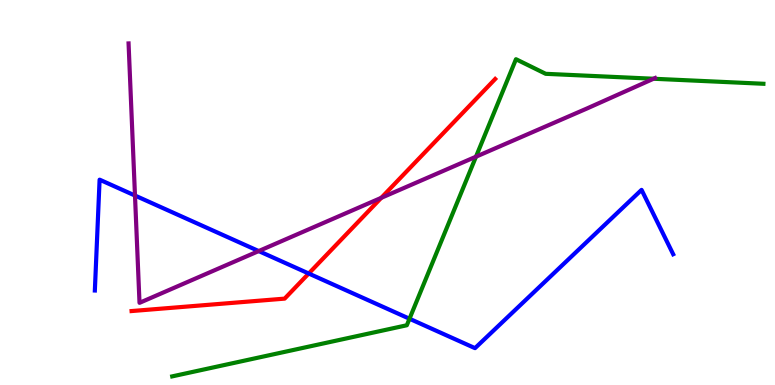[{'lines': ['blue', 'red'], 'intersections': [{'x': 3.98, 'y': 2.9}]}, {'lines': ['green', 'red'], 'intersections': []}, {'lines': ['purple', 'red'], 'intersections': [{'x': 4.92, 'y': 4.86}]}, {'lines': ['blue', 'green'], 'intersections': [{'x': 5.28, 'y': 1.72}]}, {'lines': ['blue', 'purple'], 'intersections': [{'x': 1.74, 'y': 4.92}, {'x': 3.34, 'y': 3.48}]}, {'lines': ['green', 'purple'], 'intersections': [{'x': 6.14, 'y': 5.93}, {'x': 8.43, 'y': 7.95}]}]